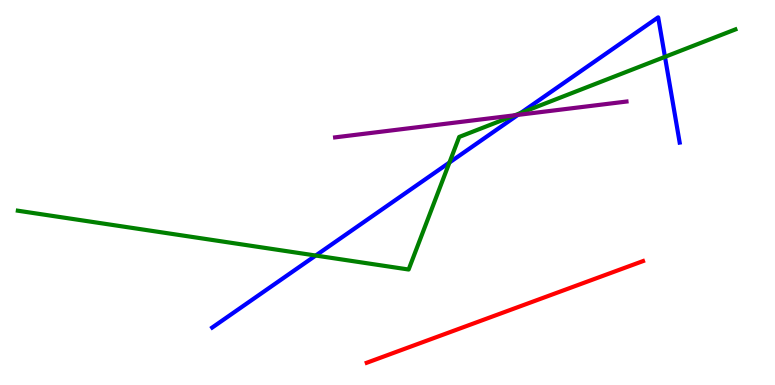[{'lines': ['blue', 'red'], 'intersections': []}, {'lines': ['green', 'red'], 'intersections': []}, {'lines': ['purple', 'red'], 'intersections': []}, {'lines': ['blue', 'green'], 'intersections': [{'x': 4.07, 'y': 3.36}, {'x': 5.8, 'y': 5.78}, {'x': 6.72, 'y': 7.06}, {'x': 8.58, 'y': 8.52}]}, {'lines': ['blue', 'purple'], 'intersections': [{'x': 6.68, 'y': 7.02}]}, {'lines': ['green', 'purple'], 'intersections': [{'x': 6.64, 'y': 7.01}]}]